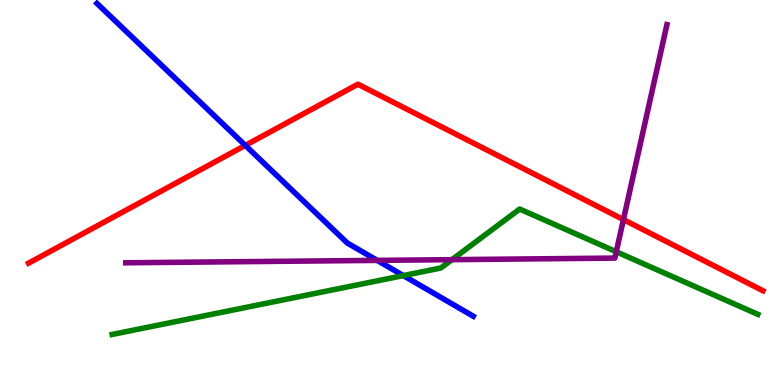[{'lines': ['blue', 'red'], 'intersections': [{'x': 3.17, 'y': 6.22}]}, {'lines': ['green', 'red'], 'intersections': []}, {'lines': ['purple', 'red'], 'intersections': [{'x': 8.04, 'y': 4.3}]}, {'lines': ['blue', 'green'], 'intersections': [{'x': 5.2, 'y': 2.84}]}, {'lines': ['blue', 'purple'], 'intersections': [{'x': 4.87, 'y': 3.24}]}, {'lines': ['green', 'purple'], 'intersections': [{'x': 5.83, 'y': 3.26}, {'x': 7.95, 'y': 3.46}]}]